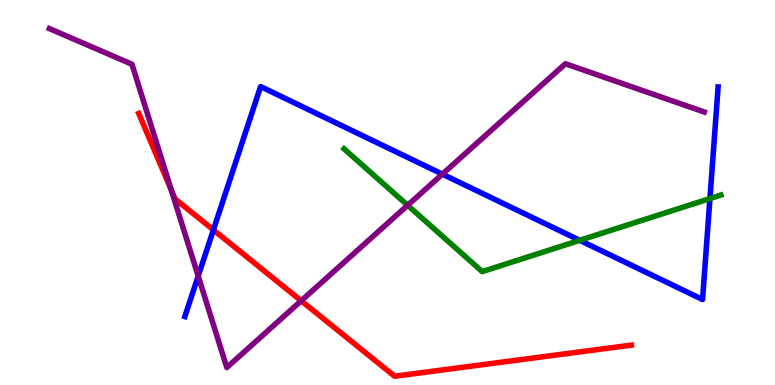[{'lines': ['blue', 'red'], 'intersections': [{'x': 2.75, 'y': 4.03}]}, {'lines': ['green', 'red'], 'intersections': []}, {'lines': ['purple', 'red'], 'intersections': [{'x': 2.21, 'y': 5.06}, {'x': 3.89, 'y': 2.19}]}, {'lines': ['blue', 'green'], 'intersections': [{'x': 7.48, 'y': 3.76}, {'x': 9.16, 'y': 4.84}]}, {'lines': ['blue', 'purple'], 'intersections': [{'x': 2.56, 'y': 2.83}, {'x': 5.71, 'y': 5.48}]}, {'lines': ['green', 'purple'], 'intersections': [{'x': 5.26, 'y': 4.67}]}]